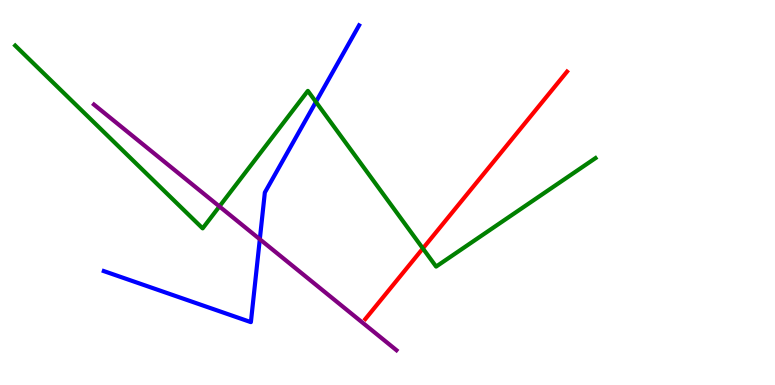[{'lines': ['blue', 'red'], 'intersections': []}, {'lines': ['green', 'red'], 'intersections': [{'x': 5.46, 'y': 3.55}]}, {'lines': ['purple', 'red'], 'intersections': []}, {'lines': ['blue', 'green'], 'intersections': [{'x': 4.08, 'y': 7.35}]}, {'lines': ['blue', 'purple'], 'intersections': [{'x': 3.35, 'y': 3.79}]}, {'lines': ['green', 'purple'], 'intersections': [{'x': 2.83, 'y': 4.64}]}]